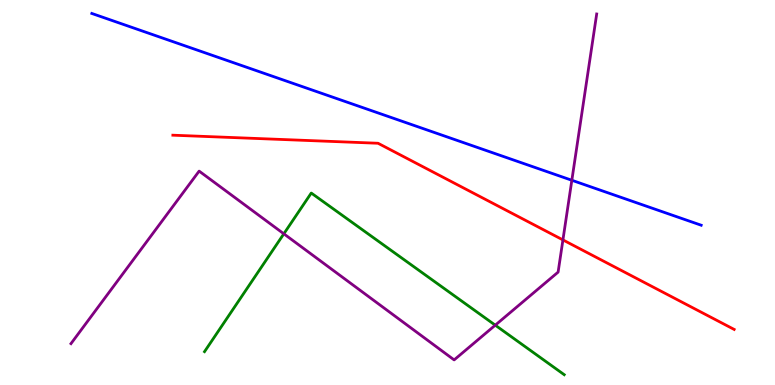[{'lines': ['blue', 'red'], 'intersections': []}, {'lines': ['green', 'red'], 'intersections': []}, {'lines': ['purple', 'red'], 'intersections': [{'x': 7.26, 'y': 3.77}]}, {'lines': ['blue', 'green'], 'intersections': []}, {'lines': ['blue', 'purple'], 'intersections': [{'x': 7.38, 'y': 5.32}]}, {'lines': ['green', 'purple'], 'intersections': [{'x': 3.66, 'y': 3.93}, {'x': 6.39, 'y': 1.55}]}]